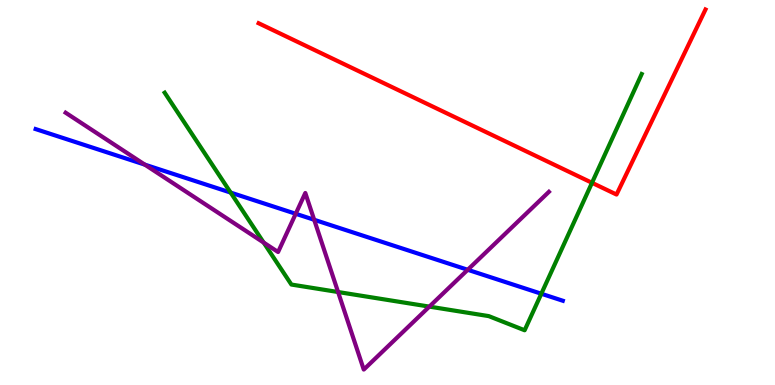[{'lines': ['blue', 'red'], 'intersections': []}, {'lines': ['green', 'red'], 'intersections': [{'x': 7.64, 'y': 5.25}]}, {'lines': ['purple', 'red'], 'intersections': []}, {'lines': ['blue', 'green'], 'intersections': [{'x': 2.98, 'y': 5.0}, {'x': 6.98, 'y': 2.37}]}, {'lines': ['blue', 'purple'], 'intersections': [{'x': 1.87, 'y': 5.72}, {'x': 3.82, 'y': 4.45}, {'x': 4.05, 'y': 4.29}, {'x': 6.04, 'y': 2.99}]}, {'lines': ['green', 'purple'], 'intersections': [{'x': 3.4, 'y': 3.7}, {'x': 4.36, 'y': 2.42}, {'x': 5.54, 'y': 2.04}]}]